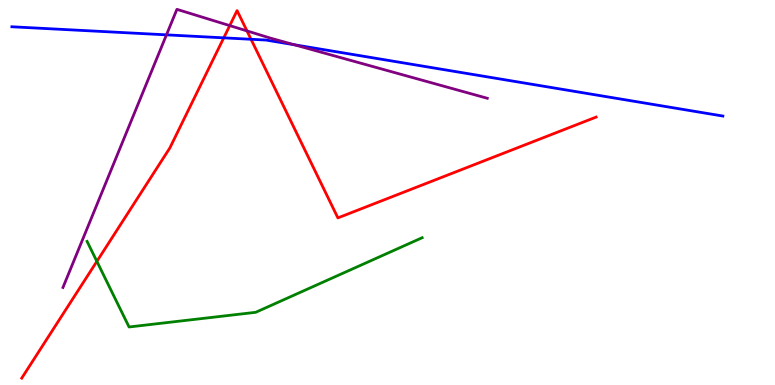[{'lines': ['blue', 'red'], 'intersections': [{'x': 2.89, 'y': 9.02}, {'x': 3.24, 'y': 8.98}]}, {'lines': ['green', 'red'], 'intersections': [{'x': 1.25, 'y': 3.21}]}, {'lines': ['purple', 'red'], 'intersections': [{'x': 2.96, 'y': 9.33}, {'x': 3.19, 'y': 9.2}]}, {'lines': ['blue', 'green'], 'intersections': []}, {'lines': ['blue', 'purple'], 'intersections': [{'x': 2.15, 'y': 9.09}, {'x': 3.8, 'y': 8.84}]}, {'lines': ['green', 'purple'], 'intersections': []}]